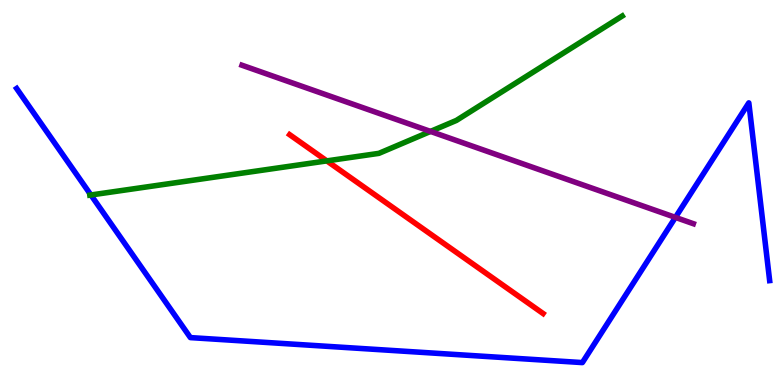[{'lines': ['blue', 'red'], 'intersections': []}, {'lines': ['green', 'red'], 'intersections': [{'x': 4.22, 'y': 5.82}]}, {'lines': ['purple', 'red'], 'intersections': []}, {'lines': ['blue', 'green'], 'intersections': [{'x': 1.17, 'y': 4.94}]}, {'lines': ['blue', 'purple'], 'intersections': [{'x': 8.72, 'y': 4.35}]}, {'lines': ['green', 'purple'], 'intersections': [{'x': 5.55, 'y': 6.59}]}]